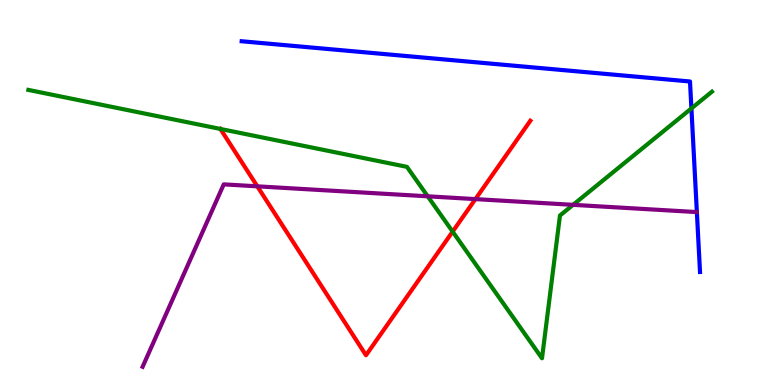[{'lines': ['blue', 'red'], 'intersections': []}, {'lines': ['green', 'red'], 'intersections': [{'x': 2.84, 'y': 6.65}, {'x': 5.84, 'y': 3.98}]}, {'lines': ['purple', 'red'], 'intersections': [{'x': 3.32, 'y': 5.16}, {'x': 6.13, 'y': 4.83}]}, {'lines': ['blue', 'green'], 'intersections': [{'x': 8.92, 'y': 7.18}]}, {'lines': ['blue', 'purple'], 'intersections': []}, {'lines': ['green', 'purple'], 'intersections': [{'x': 5.52, 'y': 4.9}, {'x': 7.39, 'y': 4.68}]}]